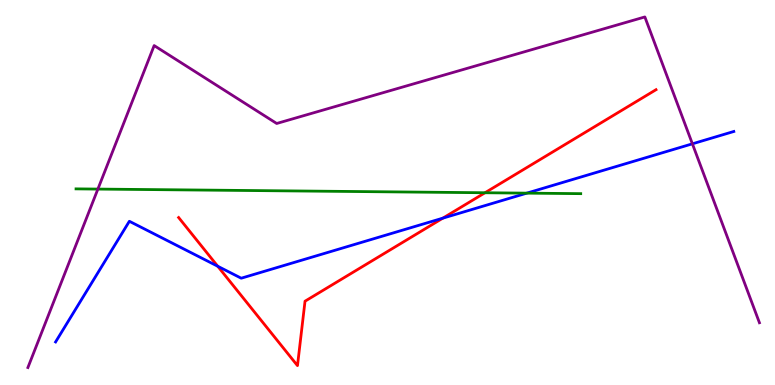[{'lines': ['blue', 'red'], 'intersections': [{'x': 2.81, 'y': 3.08}, {'x': 5.71, 'y': 4.33}]}, {'lines': ['green', 'red'], 'intersections': [{'x': 6.26, 'y': 4.99}]}, {'lines': ['purple', 'red'], 'intersections': []}, {'lines': ['blue', 'green'], 'intersections': [{'x': 6.8, 'y': 4.98}]}, {'lines': ['blue', 'purple'], 'intersections': [{'x': 8.93, 'y': 6.26}]}, {'lines': ['green', 'purple'], 'intersections': [{'x': 1.26, 'y': 5.09}]}]